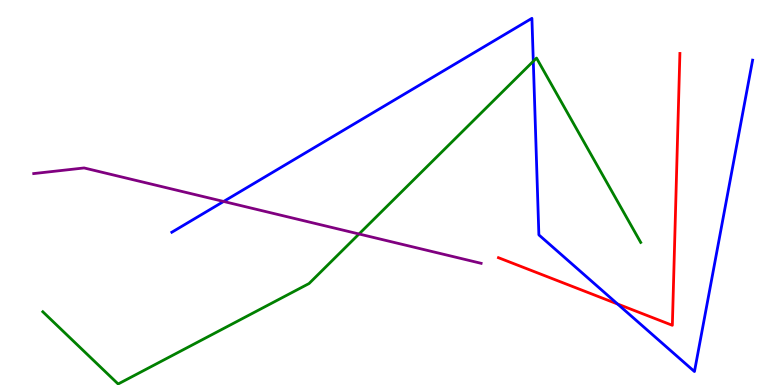[{'lines': ['blue', 'red'], 'intersections': [{'x': 7.97, 'y': 2.1}]}, {'lines': ['green', 'red'], 'intersections': []}, {'lines': ['purple', 'red'], 'intersections': []}, {'lines': ['blue', 'green'], 'intersections': [{'x': 6.88, 'y': 8.41}]}, {'lines': ['blue', 'purple'], 'intersections': [{'x': 2.89, 'y': 4.77}]}, {'lines': ['green', 'purple'], 'intersections': [{'x': 4.63, 'y': 3.92}]}]